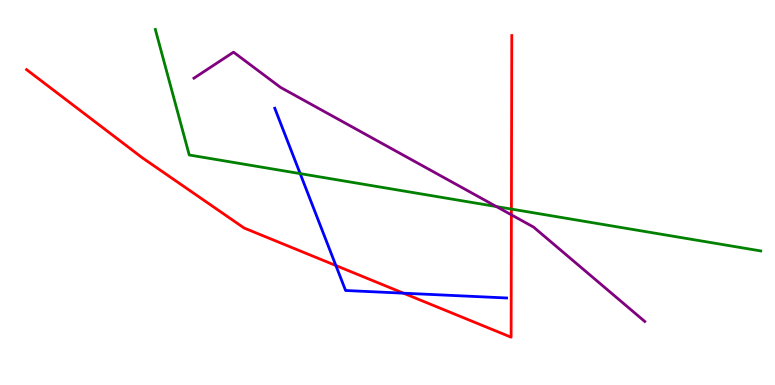[{'lines': ['blue', 'red'], 'intersections': [{'x': 4.33, 'y': 3.1}, {'x': 5.21, 'y': 2.38}]}, {'lines': ['green', 'red'], 'intersections': [{'x': 6.6, 'y': 4.57}]}, {'lines': ['purple', 'red'], 'intersections': [{'x': 6.6, 'y': 4.42}]}, {'lines': ['blue', 'green'], 'intersections': [{'x': 3.87, 'y': 5.49}]}, {'lines': ['blue', 'purple'], 'intersections': []}, {'lines': ['green', 'purple'], 'intersections': [{'x': 6.41, 'y': 4.63}]}]